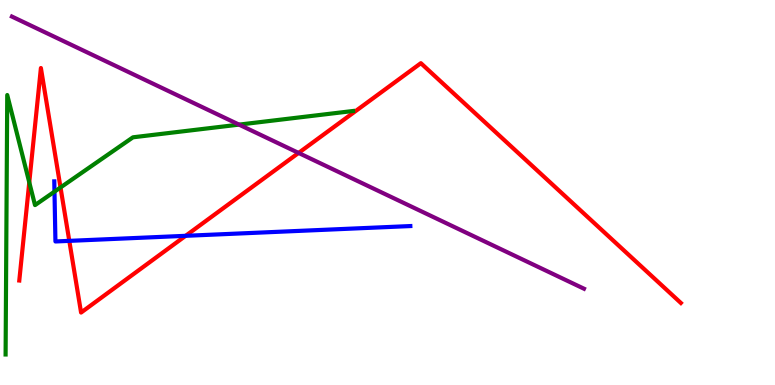[{'lines': ['blue', 'red'], 'intersections': [{'x': 0.894, 'y': 3.74}, {'x': 2.4, 'y': 3.87}]}, {'lines': ['green', 'red'], 'intersections': [{'x': 0.378, 'y': 5.26}, {'x': 0.781, 'y': 5.13}]}, {'lines': ['purple', 'red'], 'intersections': [{'x': 3.85, 'y': 6.03}]}, {'lines': ['blue', 'green'], 'intersections': [{'x': 0.703, 'y': 5.02}]}, {'lines': ['blue', 'purple'], 'intersections': []}, {'lines': ['green', 'purple'], 'intersections': [{'x': 3.08, 'y': 6.76}]}]